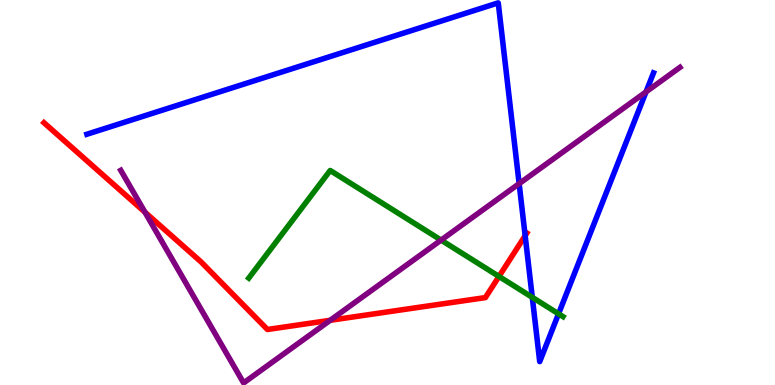[{'lines': ['blue', 'red'], 'intersections': [{'x': 6.78, 'y': 3.88}]}, {'lines': ['green', 'red'], 'intersections': [{'x': 6.44, 'y': 2.82}]}, {'lines': ['purple', 'red'], 'intersections': [{'x': 1.87, 'y': 4.49}, {'x': 4.26, 'y': 1.68}]}, {'lines': ['blue', 'green'], 'intersections': [{'x': 6.87, 'y': 2.28}, {'x': 7.21, 'y': 1.85}]}, {'lines': ['blue', 'purple'], 'intersections': [{'x': 6.7, 'y': 5.23}, {'x': 8.34, 'y': 7.61}]}, {'lines': ['green', 'purple'], 'intersections': [{'x': 5.69, 'y': 3.76}]}]